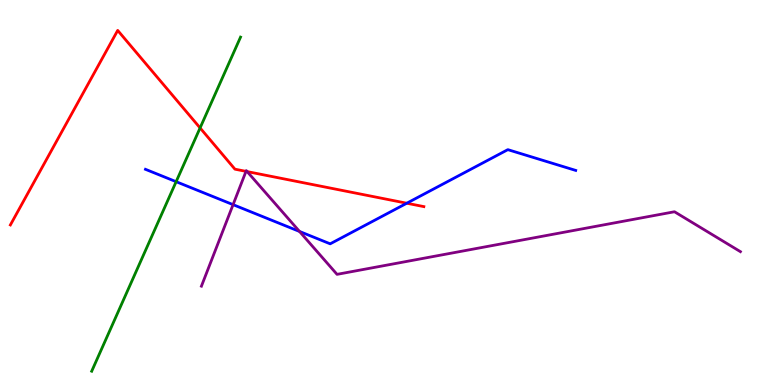[{'lines': ['blue', 'red'], 'intersections': [{'x': 5.25, 'y': 4.72}]}, {'lines': ['green', 'red'], 'intersections': [{'x': 2.58, 'y': 6.68}]}, {'lines': ['purple', 'red'], 'intersections': [{'x': 3.17, 'y': 5.55}, {'x': 3.19, 'y': 5.54}]}, {'lines': ['blue', 'green'], 'intersections': [{'x': 2.27, 'y': 5.28}]}, {'lines': ['blue', 'purple'], 'intersections': [{'x': 3.01, 'y': 4.68}, {'x': 3.86, 'y': 3.99}]}, {'lines': ['green', 'purple'], 'intersections': []}]